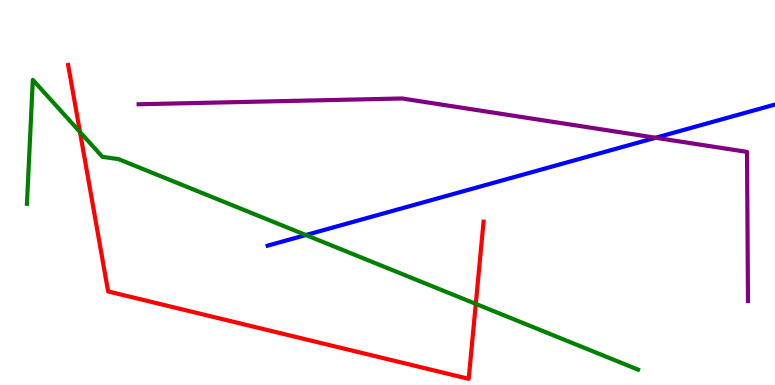[{'lines': ['blue', 'red'], 'intersections': []}, {'lines': ['green', 'red'], 'intersections': [{'x': 1.03, 'y': 6.57}, {'x': 6.14, 'y': 2.11}]}, {'lines': ['purple', 'red'], 'intersections': []}, {'lines': ['blue', 'green'], 'intersections': [{'x': 3.95, 'y': 3.9}]}, {'lines': ['blue', 'purple'], 'intersections': [{'x': 8.46, 'y': 6.42}]}, {'lines': ['green', 'purple'], 'intersections': []}]